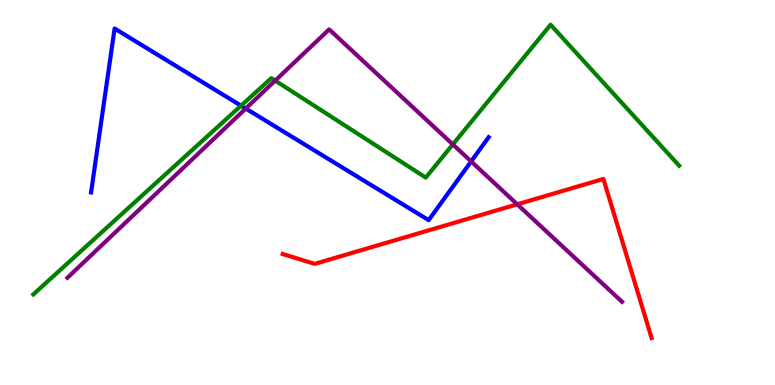[{'lines': ['blue', 'red'], 'intersections': []}, {'lines': ['green', 'red'], 'intersections': []}, {'lines': ['purple', 'red'], 'intersections': [{'x': 6.67, 'y': 4.69}]}, {'lines': ['blue', 'green'], 'intersections': [{'x': 3.11, 'y': 7.26}]}, {'lines': ['blue', 'purple'], 'intersections': [{'x': 3.17, 'y': 7.18}, {'x': 6.08, 'y': 5.81}]}, {'lines': ['green', 'purple'], 'intersections': [{'x': 3.55, 'y': 7.91}, {'x': 5.84, 'y': 6.25}]}]